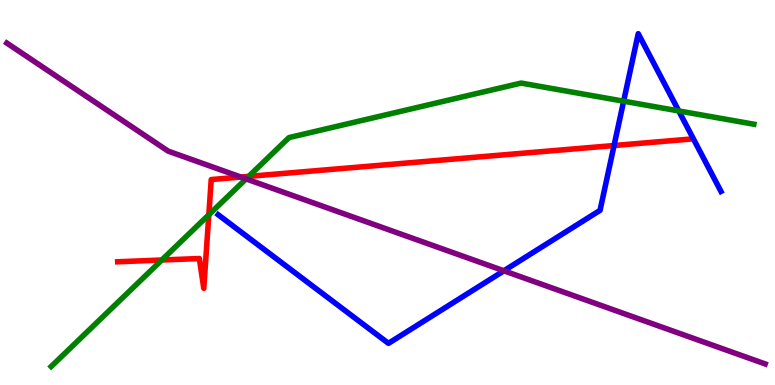[{'lines': ['blue', 'red'], 'intersections': [{'x': 7.92, 'y': 6.22}]}, {'lines': ['green', 'red'], 'intersections': [{'x': 2.09, 'y': 3.25}, {'x': 2.69, 'y': 4.42}, {'x': 3.21, 'y': 5.42}]}, {'lines': ['purple', 'red'], 'intersections': [{'x': 3.11, 'y': 5.4}]}, {'lines': ['blue', 'green'], 'intersections': [{'x': 8.05, 'y': 7.37}, {'x': 8.76, 'y': 7.12}]}, {'lines': ['blue', 'purple'], 'intersections': [{'x': 6.5, 'y': 2.97}]}, {'lines': ['green', 'purple'], 'intersections': [{'x': 3.18, 'y': 5.35}]}]